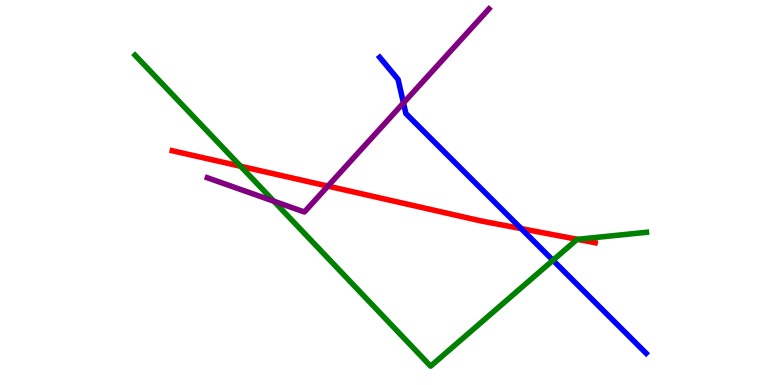[{'lines': ['blue', 'red'], 'intersections': [{'x': 6.72, 'y': 4.06}]}, {'lines': ['green', 'red'], 'intersections': [{'x': 3.11, 'y': 5.68}, {'x': 7.45, 'y': 3.78}]}, {'lines': ['purple', 'red'], 'intersections': [{'x': 4.23, 'y': 5.17}]}, {'lines': ['blue', 'green'], 'intersections': [{'x': 7.13, 'y': 3.24}]}, {'lines': ['blue', 'purple'], 'intersections': [{'x': 5.21, 'y': 7.33}]}, {'lines': ['green', 'purple'], 'intersections': [{'x': 3.53, 'y': 4.77}]}]